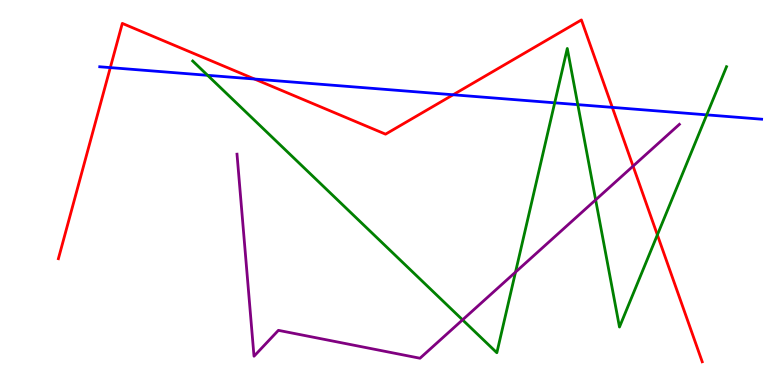[{'lines': ['blue', 'red'], 'intersections': [{'x': 1.42, 'y': 8.24}, {'x': 3.28, 'y': 7.95}, {'x': 5.85, 'y': 7.54}, {'x': 7.9, 'y': 7.21}]}, {'lines': ['green', 'red'], 'intersections': [{'x': 8.48, 'y': 3.9}]}, {'lines': ['purple', 'red'], 'intersections': [{'x': 8.17, 'y': 5.69}]}, {'lines': ['blue', 'green'], 'intersections': [{'x': 2.68, 'y': 8.04}, {'x': 7.16, 'y': 7.33}, {'x': 7.46, 'y': 7.28}, {'x': 9.12, 'y': 7.02}]}, {'lines': ['blue', 'purple'], 'intersections': []}, {'lines': ['green', 'purple'], 'intersections': [{'x': 5.97, 'y': 1.69}, {'x': 6.65, 'y': 2.93}, {'x': 7.69, 'y': 4.81}]}]